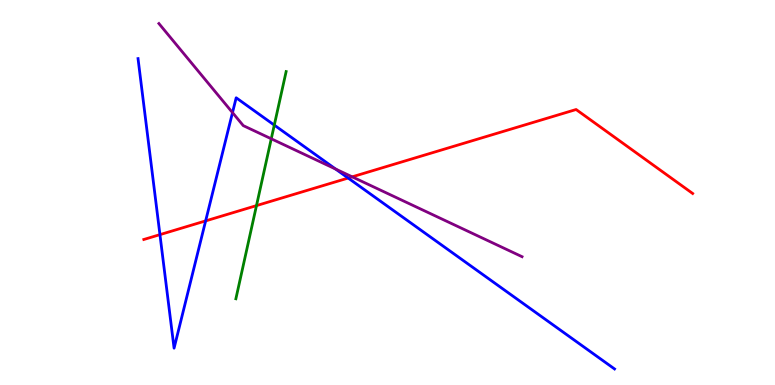[{'lines': ['blue', 'red'], 'intersections': [{'x': 2.06, 'y': 3.91}, {'x': 2.65, 'y': 4.26}, {'x': 4.49, 'y': 5.38}]}, {'lines': ['green', 'red'], 'intersections': [{'x': 3.31, 'y': 4.66}]}, {'lines': ['purple', 'red'], 'intersections': [{'x': 4.54, 'y': 5.41}]}, {'lines': ['blue', 'green'], 'intersections': [{'x': 3.54, 'y': 6.75}]}, {'lines': ['blue', 'purple'], 'intersections': [{'x': 3.0, 'y': 7.08}, {'x': 4.33, 'y': 5.61}]}, {'lines': ['green', 'purple'], 'intersections': [{'x': 3.5, 'y': 6.4}]}]